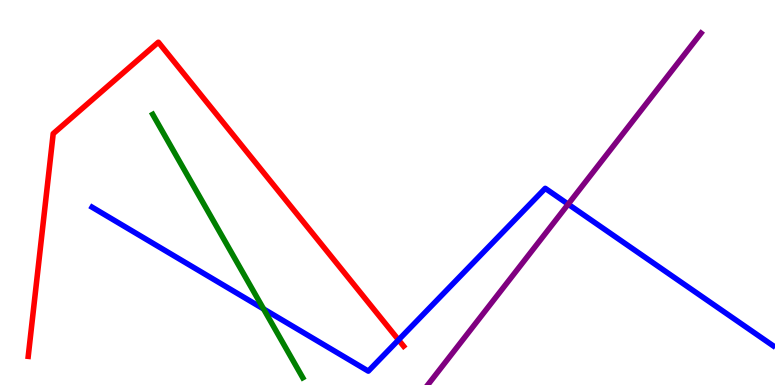[{'lines': ['blue', 'red'], 'intersections': [{'x': 5.14, 'y': 1.17}]}, {'lines': ['green', 'red'], 'intersections': []}, {'lines': ['purple', 'red'], 'intersections': []}, {'lines': ['blue', 'green'], 'intersections': [{'x': 3.4, 'y': 1.97}]}, {'lines': ['blue', 'purple'], 'intersections': [{'x': 7.33, 'y': 4.7}]}, {'lines': ['green', 'purple'], 'intersections': []}]